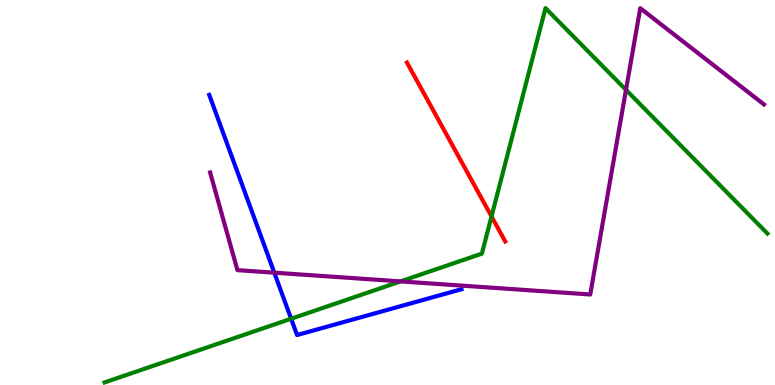[{'lines': ['blue', 'red'], 'intersections': []}, {'lines': ['green', 'red'], 'intersections': [{'x': 6.34, 'y': 4.38}]}, {'lines': ['purple', 'red'], 'intersections': []}, {'lines': ['blue', 'green'], 'intersections': [{'x': 3.76, 'y': 1.72}]}, {'lines': ['blue', 'purple'], 'intersections': [{'x': 3.54, 'y': 2.92}]}, {'lines': ['green', 'purple'], 'intersections': [{'x': 5.17, 'y': 2.69}, {'x': 8.08, 'y': 7.67}]}]